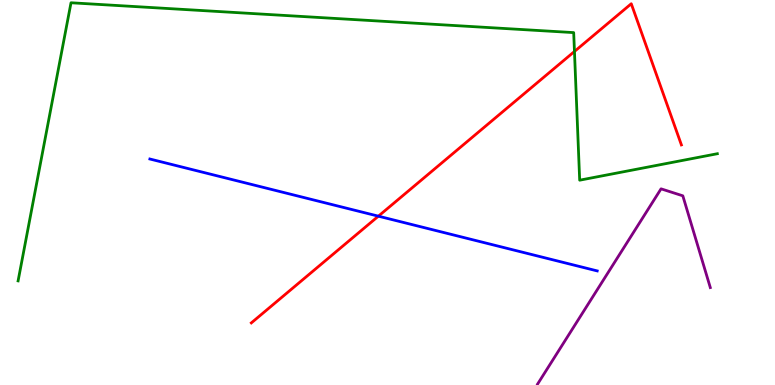[{'lines': ['blue', 'red'], 'intersections': [{'x': 4.88, 'y': 4.39}]}, {'lines': ['green', 'red'], 'intersections': [{'x': 7.41, 'y': 8.66}]}, {'lines': ['purple', 'red'], 'intersections': []}, {'lines': ['blue', 'green'], 'intersections': []}, {'lines': ['blue', 'purple'], 'intersections': []}, {'lines': ['green', 'purple'], 'intersections': []}]